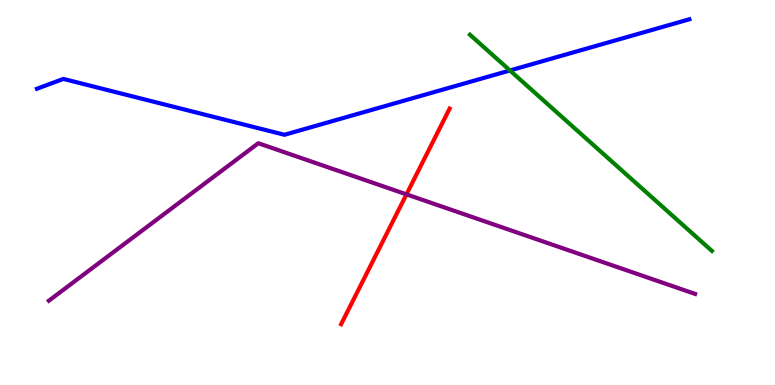[{'lines': ['blue', 'red'], 'intersections': []}, {'lines': ['green', 'red'], 'intersections': []}, {'lines': ['purple', 'red'], 'intersections': [{'x': 5.24, 'y': 4.95}]}, {'lines': ['blue', 'green'], 'intersections': [{'x': 6.58, 'y': 8.17}]}, {'lines': ['blue', 'purple'], 'intersections': []}, {'lines': ['green', 'purple'], 'intersections': []}]